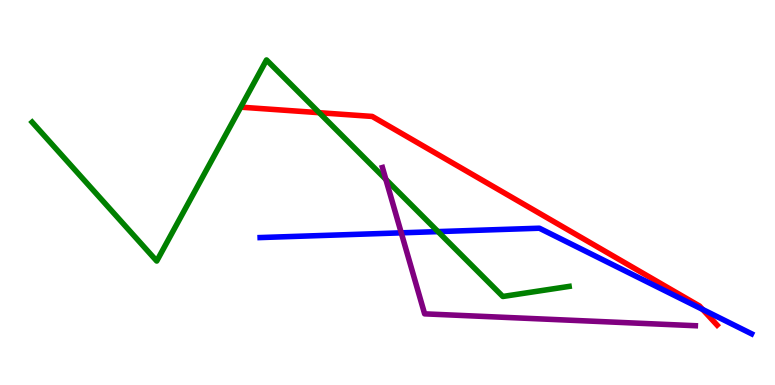[{'lines': ['blue', 'red'], 'intersections': [{'x': 9.07, 'y': 1.96}]}, {'lines': ['green', 'red'], 'intersections': [{'x': 4.12, 'y': 7.07}]}, {'lines': ['purple', 'red'], 'intersections': []}, {'lines': ['blue', 'green'], 'intersections': [{'x': 5.65, 'y': 3.98}]}, {'lines': ['blue', 'purple'], 'intersections': [{'x': 5.18, 'y': 3.95}]}, {'lines': ['green', 'purple'], 'intersections': [{'x': 4.98, 'y': 5.34}]}]